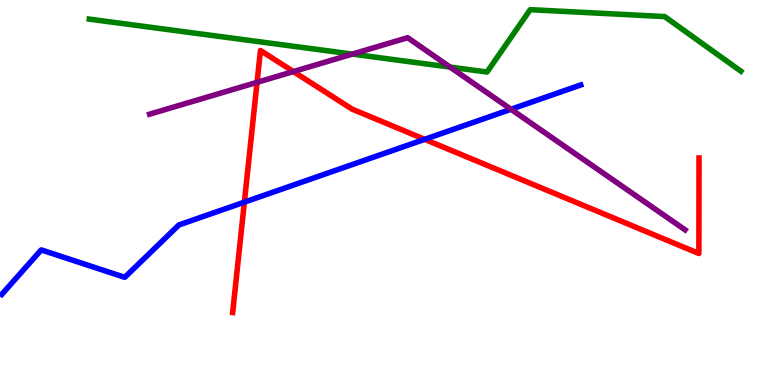[{'lines': ['blue', 'red'], 'intersections': [{'x': 3.15, 'y': 4.75}, {'x': 5.48, 'y': 6.38}]}, {'lines': ['green', 'red'], 'intersections': []}, {'lines': ['purple', 'red'], 'intersections': [{'x': 3.32, 'y': 7.86}, {'x': 3.79, 'y': 8.14}]}, {'lines': ['blue', 'green'], 'intersections': []}, {'lines': ['blue', 'purple'], 'intersections': [{'x': 6.59, 'y': 7.16}]}, {'lines': ['green', 'purple'], 'intersections': [{'x': 4.55, 'y': 8.59}, {'x': 5.81, 'y': 8.26}]}]